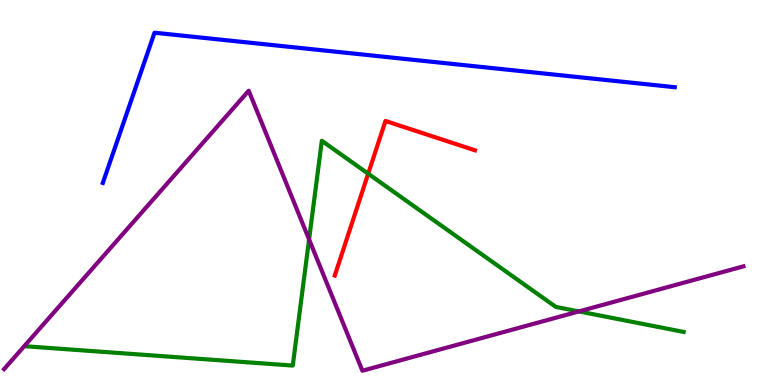[{'lines': ['blue', 'red'], 'intersections': []}, {'lines': ['green', 'red'], 'intersections': [{'x': 4.75, 'y': 5.49}]}, {'lines': ['purple', 'red'], 'intersections': []}, {'lines': ['blue', 'green'], 'intersections': []}, {'lines': ['blue', 'purple'], 'intersections': []}, {'lines': ['green', 'purple'], 'intersections': [{'x': 3.99, 'y': 3.78}, {'x': 7.47, 'y': 1.91}]}]